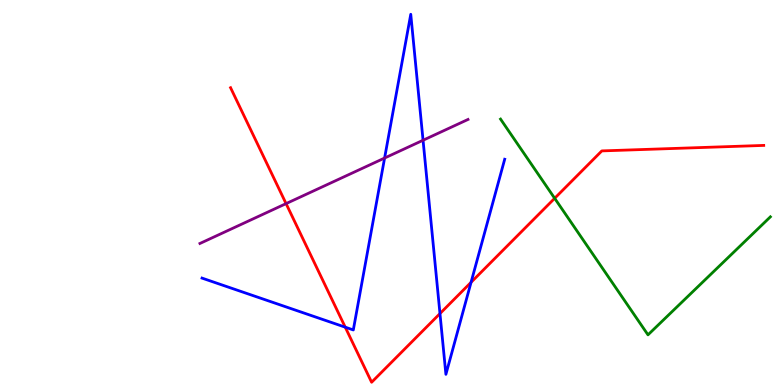[{'lines': ['blue', 'red'], 'intersections': [{'x': 4.45, 'y': 1.5}, {'x': 5.68, 'y': 1.86}, {'x': 6.08, 'y': 2.67}]}, {'lines': ['green', 'red'], 'intersections': [{'x': 7.16, 'y': 4.85}]}, {'lines': ['purple', 'red'], 'intersections': [{'x': 3.69, 'y': 4.71}]}, {'lines': ['blue', 'green'], 'intersections': []}, {'lines': ['blue', 'purple'], 'intersections': [{'x': 4.96, 'y': 5.89}, {'x': 5.46, 'y': 6.36}]}, {'lines': ['green', 'purple'], 'intersections': []}]